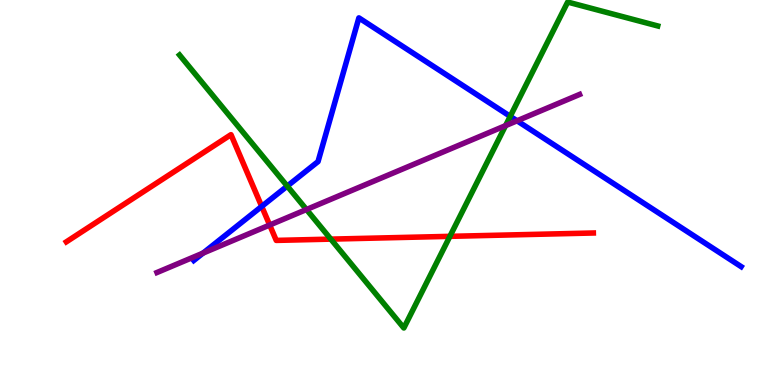[{'lines': ['blue', 'red'], 'intersections': [{'x': 3.38, 'y': 4.64}]}, {'lines': ['green', 'red'], 'intersections': [{'x': 4.27, 'y': 3.79}, {'x': 5.81, 'y': 3.86}]}, {'lines': ['purple', 'red'], 'intersections': [{'x': 3.48, 'y': 4.16}]}, {'lines': ['blue', 'green'], 'intersections': [{'x': 3.71, 'y': 5.17}, {'x': 6.58, 'y': 6.98}]}, {'lines': ['blue', 'purple'], 'intersections': [{'x': 2.62, 'y': 3.43}, {'x': 6.67, 'y': 6.86}]}, {'lines': ['green', 'purple'], 'intersections': [{'x': 3.95, 'y': 4.56}, {'x': 6.52, 'y': 6.74}]}]